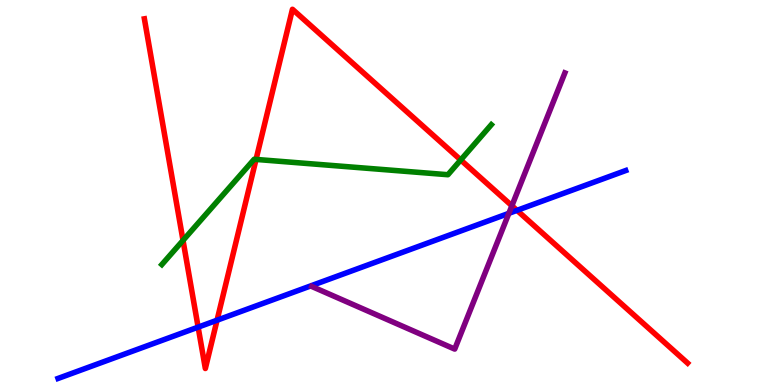[{'lines': ['blue', 'red'], 'intersections': [{'x': 2.56, 'y': 1.5}, {'x': 2.8, 'y': 1.68}, {'x': 6.67, 'y': 4.54}]}, {'lines': ['green', 'red'], 'intersections': [{'x': 2.36, 'y': 3.76}, {'x': 3.3, 'y': 5.86}, {'x': 5.94, 'y': 5.85}]}, {'lines': ['purple', 'red'], 'intersections': [{'x': 6.6, 'y': 4.66}]}, {'lines': ['blue', 'green'], 'intersections': []}, {'lines': ['blue', 'purple'], 'intersections': [{'x': 6.57, 'y': 4.46}]}, {'lines': ['green', 'purple'], 'intersections': []}]